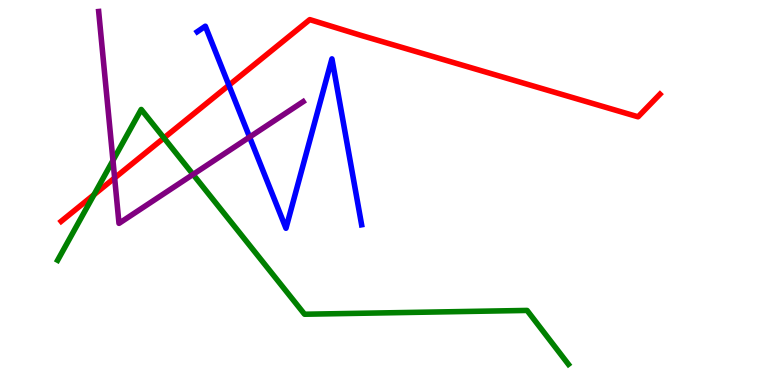[{'lines': ['blue', 'red'], 'intersections': [{'x': 2.95, 'y': 7.79}]}, {'lines': ['green', 'red'], 'intersections': [{'x': 1.21, 'y': 4.94}, {'x': 2.12, 'y': 6.42}]}, {'lines': ['purple', 'red'], 'intersections': [{'x': 1.48, 'y': 5.38}]}, {'lines': ['blue', 'green'], 'intersections': []}, {'lines': ['blue', 'purple'], 'intersections': [{'x': 3.22, 'y': 6.44}]}, {'lines': ['green', 'purple'], 'intersections': [{'x': 1.46, 'y': 5.83}, {'x': 2.49, 'y': 5.47}]}]